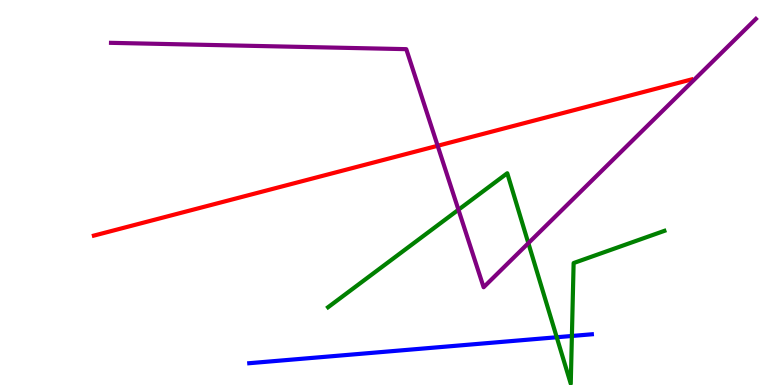[{'lines': ['blue', 'red'], 'intersections': []}, {'lines': ['green', 'red'], 'intersections': []}, {'lines': ['purple', 'red'], 'intersections': [{'x': 5.65, 'y': 6.21}]}, {'lines': ['blue', 'green'], 'intersections': [{'x': 7.18, 'y': 1.24}, {'x': 7.38, 'y': 1.27}]}, {'lines': ['blue', 'purple'], 'intersections': []}, {'lines': ['green', 'purple'], 'intersections': [{'x': 5.92, 'y': 4.55}, {'x': 6.82, 'y': 3.68}]}]